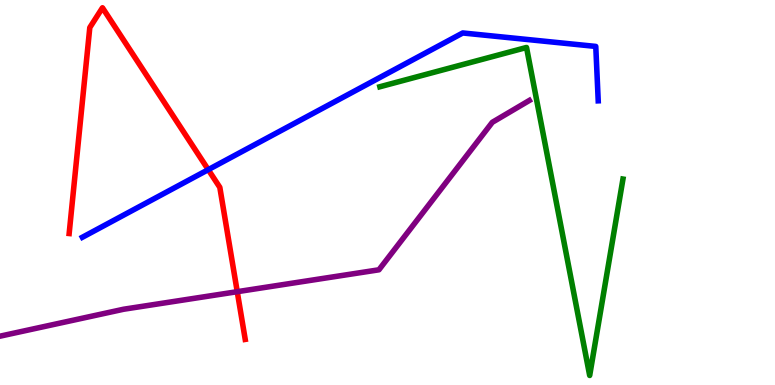[{'lines': ['blue', 'red'], 'intersections': [{'x': 2.69, 'y': 5.59}]}, {'lines': ['green', 'red'], 'intersections': []}, {'lines': ['purple', 'red'], 'intersections': [{'x': 3.06, 'y': 2.42}]}, {'lines': ['blue', 'green'], 'intersections': []}, {'lines': ['blue', 'purple'], 'intersections': []}, {'lines': ['green', 'purple'], 'intersections': []}]